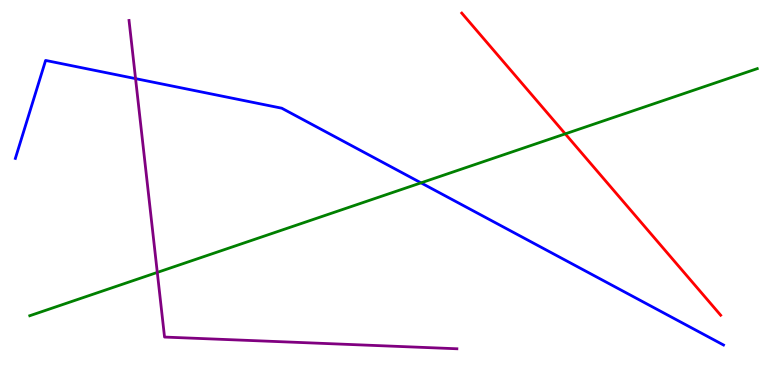[{'lines': ['blue', 'red'], 'intersections': []}, {'lines': ['green', 'red'], 'intersections': [{'x': 7.29, 'y': 6.52}]}, {'lines': ['purple', 'red'], 'intersections': []}, {'lines': ['blue', 'green'], 'intersections': [{'x': 5.43, 'y': 5.25}]}, {'lines': ['blue', 'purple'], 'intersections': [{'x': 1.75, 'y': 7.96}]}, {'lines': ['green', 'purple'], 'intersections': [{'x': 2.03, 'y': 2.92}]}]